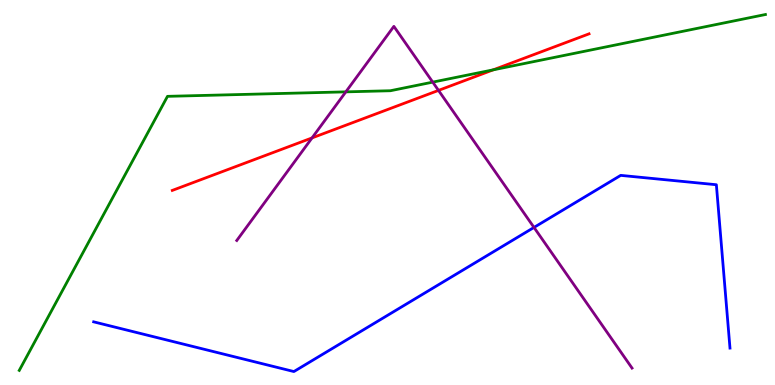[{'lines': ['blue', 'red'], 'intersections': []}, {'lines': ['green', 'red'], 'intersections': [{'x': 6.36, 'y': 8.19}]}, {'lines': ['purple', 'red'], 'intersections': [{'x': 4.03, 'y': 6.42}, {'x': 5.66, 'y': 7.65}]}, {'lines': ['blue', 'green'], 'intersections': []}, {'lines': ['blue', 'purple'], 'intersections': [{'x': 6.89, 'y': 4.09}]}, {'lines': ['green', 'purple'], 'intersections': [{'x': 4.46, 'y': 7.61}, {'x': 5.58, 'y': 7.87}]}]